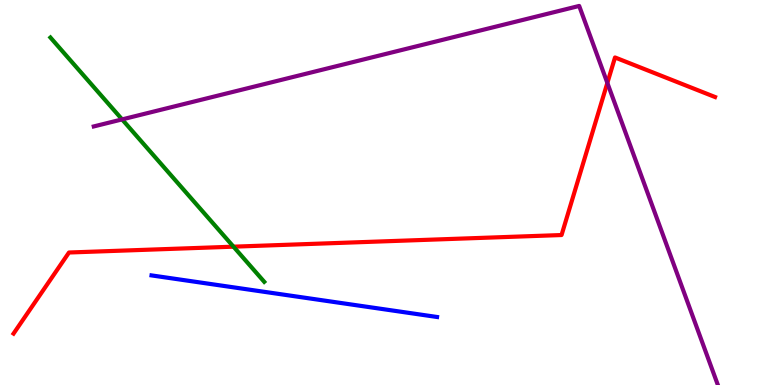[{'lines': ['blue', 'red'], 'intersections': []}, {'lines': ['green', 'red'], 'intersections': [{'x': 3.01, 'y': 3.59}]}, {'lines': ['purple', 'red'], 'intersections': [{'x': 7.84, 'y': 7.85}]}, {'lines': ['blue', 'green'], 'intersections': []}, {'lines': ['blue', 'purple'], 'intersections': []}, {'lines': ['green', 'purple'], 'intersections': [{'x': 1.58, 'y': 6.9}]}]